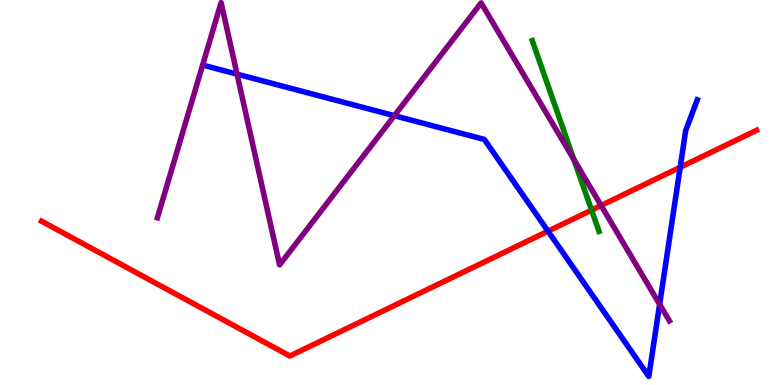[{'lines': ['blue', 'red'], 'intersections': [{'x': 7.07, 'y': 4.0}, {'x': 8.78, 'y': 5.66}]}, {'lines': ['green', 'red'], 'intersections': [{'x': 7.63, 'y': 4.54}]}, {'lines': ['purple', 'red'], 'intersections': [{'x': 7.76, 'y': 4.66}]}, {'lines': ['blue', 'green'], 'intersections': []}, {'lines': ['blue', 'purple'], 'intersections': [{'x': 3.06, 'y': 8.07}, {'x': 5.09, 'y': 7.0}, {'x': 8.51, 'y': 2.1}]}, {'lines': ['green', 'purple'], 'intersections': [{'x': 7.41, 'y': 5.86}]}]